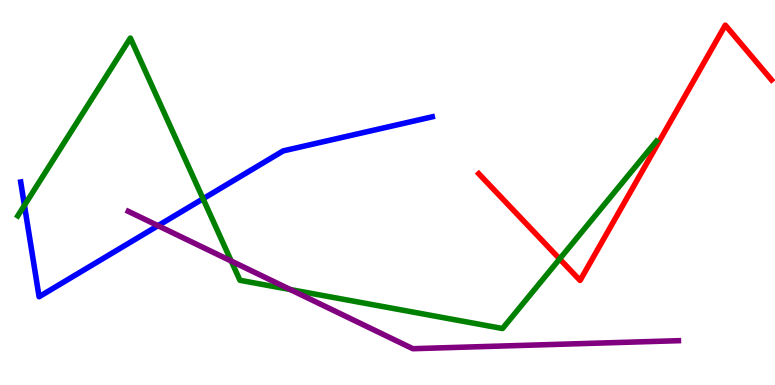[{'lines': ['blue', 'red'], 'intersections': []}, {'lines': ['green', 'red'], 'intersections': [{'x': 7.22, 'y': 3.27}]}, {'lines': ['purple', 'red'], 'intersections': []}, {'lines': ['blue', 'green'], 'intersections': [{'x': 0.315, 'y': 4.67}, {'x': 2.62, 'y': 4.84}]}, {'lines': ['blue', 'purple'], 'intersections': [{'x': 2.04, 'y': 4.14}]}, {'lines': ['green', 'purple'], 'intersections': [{'x': 2.98, 'y': 3.22}, {'x': 3.75, 'y': 2.48}]}]